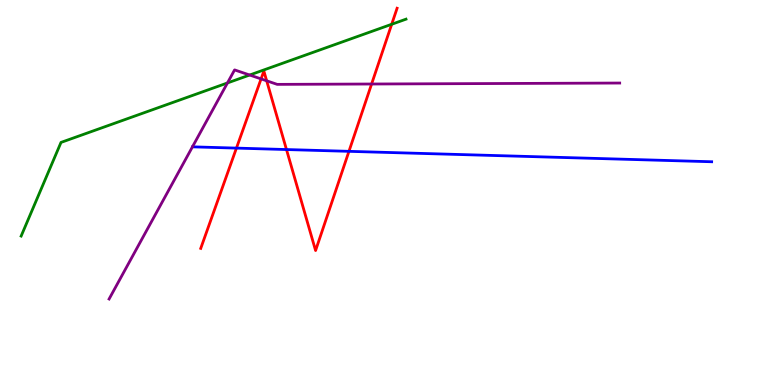[{'lines': ['blue', 'red'], 'intersections': [{'x': 3.05, 'y': 6.15}, {'x': 3.7, 'y': 6.12}, {'x': 4.5, 'y': 6.07}]}, {'lines': ['green', 'red'], 'intersections': [{'x': 5.05, 'y': 9.37}]}, {'lines': ['purple', 'red'], 'intersections': [{'x': 3.37, 'y': 7.95}, {'x': 3.44, 'y': 7.9}, {'x': 4.79, 'y': 7.82}]}, {'lines': ['blue', 'green'], 'intersections': []}, {'lines': ['blue', 'purple'], 'intersections': []}, {'lines': ['green', 'purple'], 'intersections': [{'x': 2.93, 'y': 7.85}, {'x': 3.22, 'y': 8.05}]}]